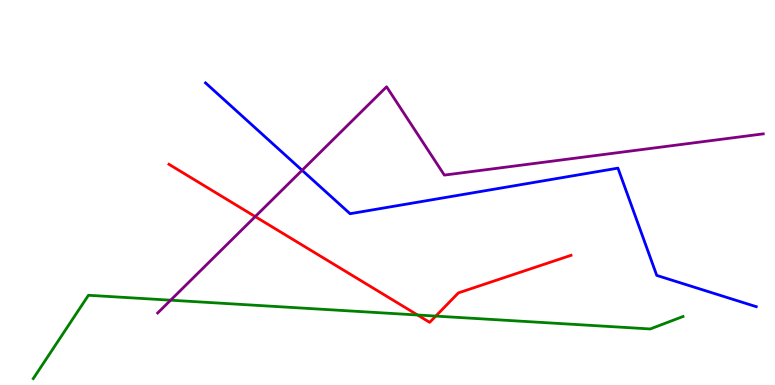[{'lines': ['blue', 'red'], 'intersections': []}, {'lines': ['green', 'red'], 'intersections': [{'x': 5.39, 'y': 1.82}, {'x': 5.62, 'y': 1.79}]}, {'lines': ['purple', 'red'], 'intersections': [{'x': 3.29, 'y': 4.37}]}, {'lines': ['blue', 'green'], 'intersections': []}, {'lines': ['blue', 'purple'], 'intersections': [{'x': 3.9, 'y': 5.58}]}, {'lines': ['green', 'purple'], 'intersections': [{'x': 2.2, 'y': 2.2}]}]